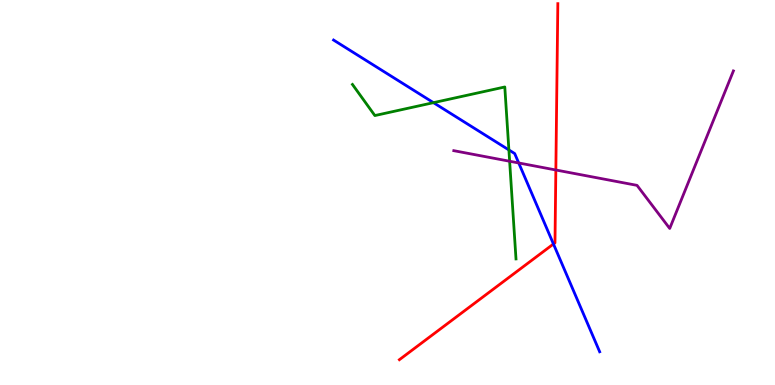[{'lines': ['blue', 'red'], 'intersections': [{'x': 7.14, 'y': 3.66}]}, {'lines': ['green', 'red'], 'intersections': []}, {'lines': ['purple', 'red'], 'intersections': [{'x': 7.17, 'y': 5.58}]}, {'lines': ['blue', 'green'], 'intersections': [{'x': 5.59, 'y': 7.33}, {'x': 6.57, 'y': 6.11}]}, {'lines': ['blue', 'purple'], 'intersections': [{'x': 6.69, 'y': 5.77}]}, {'lines': ['green', 'purple'], 'intersections': [{'x': 6.58, 'y': 5.81}]}]